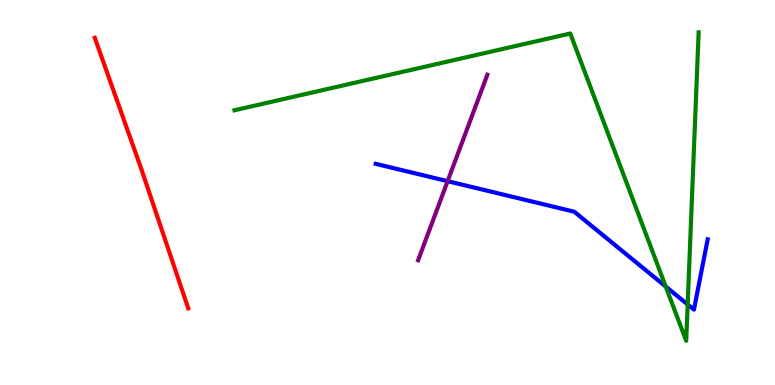[{'lines': ['blue', 'red'], 'intersections': []}, {'lines': ['green', 'red'], 'intersections': []}, {'lines': ['purple', 'red'], 'intersections': []}, {'lines': ['blue', 'green'], 'intersections': [{'x': 8.59, 'y': 2.56}, {'x': 8.87, 'y': 2.09}]}, {'lines': ['blue', 'purple'], 'intersections': [{'x': 5.78, 'y': 5.29}]}, {'lines': ['green', 'purple'], 'intersections': []}]